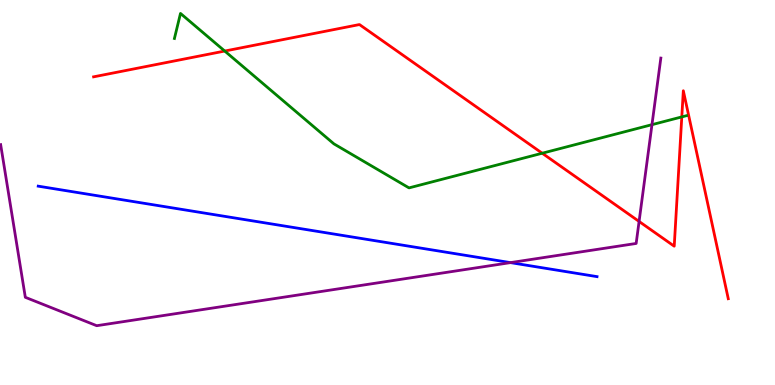[{'lines': ['blue', 'red'], 'intersections': []}, {'lines': ['green', 'red'], 'intersections': [{'x': 2.9, 'y': 8.67}, {'x': 7.0, 'y': 6.02}, {'x': 8.8, 'y': 6.96}]}, {'lines': ['purple', 'red'], 'intersections': [{'x': 8.25, 'y': 4.25}]}, {'lines': ['blue', 'green'], 'intersections': []}, {'lines': ['blue', 'purple'], 'intersections': [{'x': 6.59, 'y': 3.18}]}, {'lines': ['green', 'purple'], 'intersections': [{'x': 8.41, 'y': 6.76}]}]